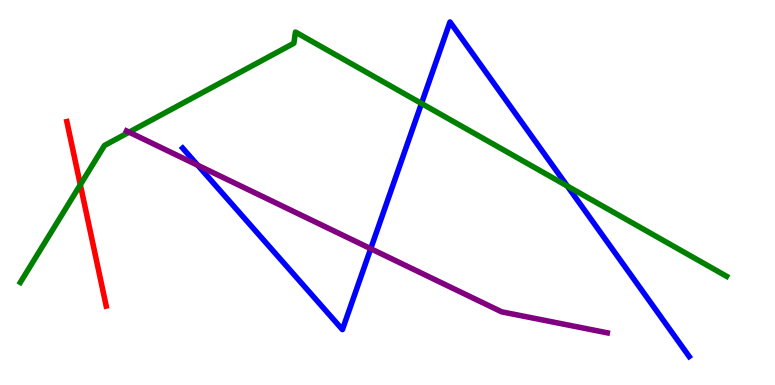[{'lines': ['blue', 'red'], 'intersections': []}, {'lines': ['green', 'red'], 'intersections': [{'x': 1.04, 'y': 5.2}]}, {'lines': ['purple', 'red'], 'intersections': []}, {'lines': ['blue', 'green'], 'intersections': [{'x': 5.44, 'y': 7.31}, {'x': 7.32, 'y': 5.17}]}, {'lines': ['blue', 'purple'], 'intersections': [{'x': 2.55, 'y': 5.71}, {'x': 4.78, 'y': 3.54}]}, {'lines': ['green', 'purple'], 'intersections': [{'x': 1.67, 'y': 6.57}]}]